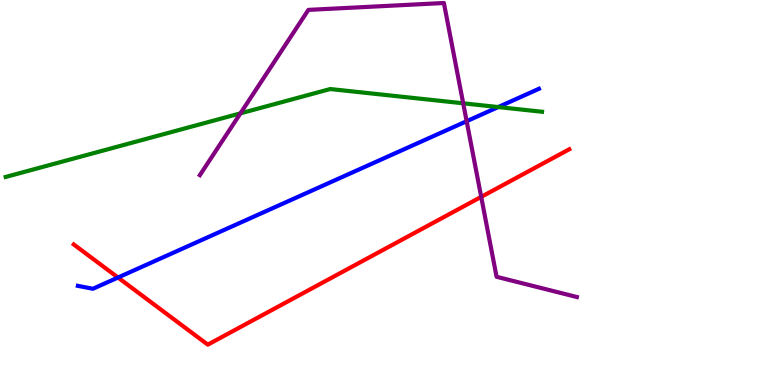[{'lines': ['blue', 'red'], 'intersections': [{'x': 1.52, 'y': 2.79}]}, {'lines': ['green', 'red'], 'intersections': []}, {'lines': ['purple', 'red'], 'intersections': [{'x': 6.21, 'y': 4.89}]}, {'lines': ['blue', 'green'], 'intersections': [{'x': 6.43, 'y': 7.22}]}, {'lines': ['blue', 'purple'], 'intersections': [{'x': 6.02, 'y': 6.85}]}, {'lines': ['green', 'purple'], 'intersections': [{'x': 3.1, 'y': 7.06}, {'x': 5.98, 'y': 7.32}]}]